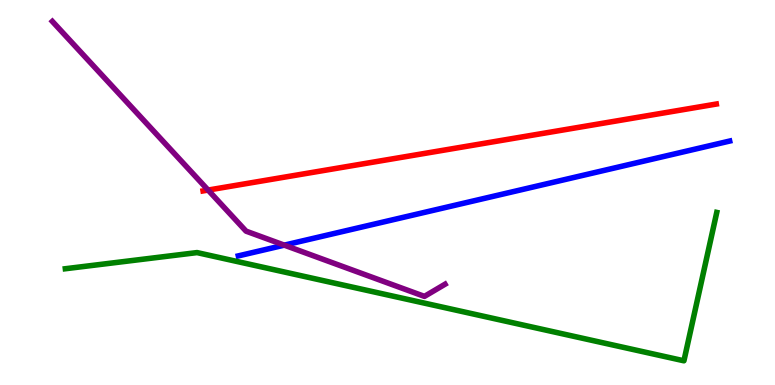[{'lines': ['blue', 'red'], 'intersections': []}, {'lines': ['green', 'red'], 'intersections': []}, {'lines': ['purple', 'red'], 'intersections': [{'x': 2.69, 'y': 5.06}]}, {'lines': ['blue', 'green'], 'intersections': []}, {'lines': ['blue', 'purple'], 'intersections': [{'x': 3.67, 'y': 3.63}]}, {'lines': ['green', 'purple'], 'intersections': []}]